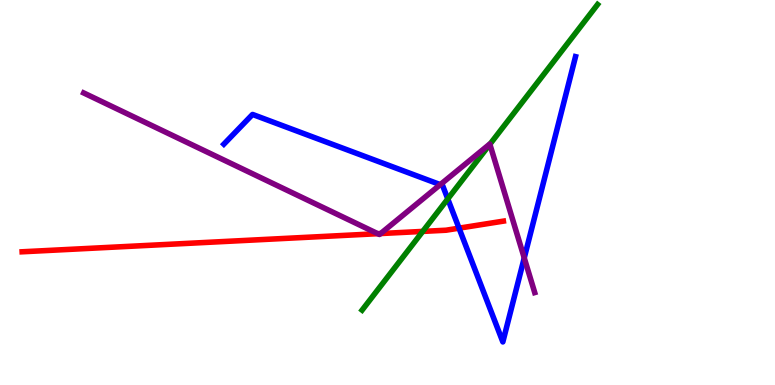[{'lines': ['blue', 'red'], 'intersections': [{'x': 5.92, 'y': 4.07}]}, {'lines': ['green', 'red'], 'intersections': [{'x': 5.45, 'y': 3.99}]}, {'lines': ['purple', 'red'], 'intersections': [{'x': 4.87, 'y': 3.93}, {'x': 4.91, 'y': 3.93}]}, {'lines': ['blue', 'green'], 'intersections': [{'x': 5.78, 'y': 4.83}]}, {'lines': ['blue', 'purple'], 'intersections': [{'x': 5.68, 'y': 5.2}, {'x': 6.76, 'y': 3.3}]}, {'lines': ['green', 'purple'], 'intersections': [{'x': 6.32, 'y': 6.25}]}]